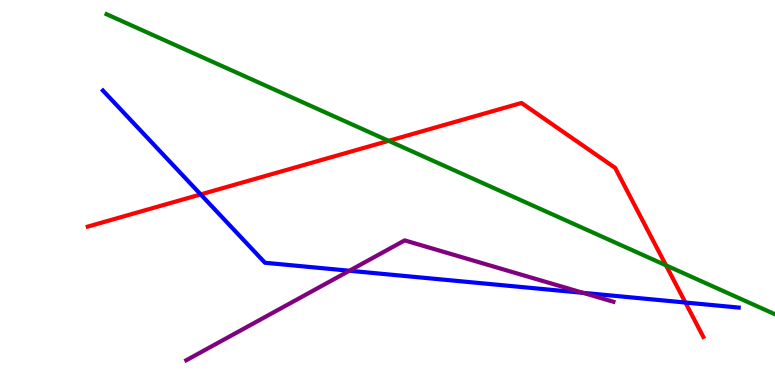[{'lines': ['blue', 'red'], 'intersections': [{'x': 2.59, 'y': 4.95}, {'x': 8.84, 'y': 2.14}]}, {'lines': ['green', 'red'], 'intersections': [{'x': 5.01, 'y': 6.34}, {'x': 8.59, 'y': 3.11}]}, {'lines': ['purple', 'red'], 'intersections': []}, {'lines': ['blue', 'green'], 'intersections': []}, {'lines': ['blue', 'purple'], 'intersections': [{'x': 4.51, 'y': 2.97}, {'x': 7.52, 'y': 2.39}]}, {'lines': ['green', 'purple'], 'intersections': []}]